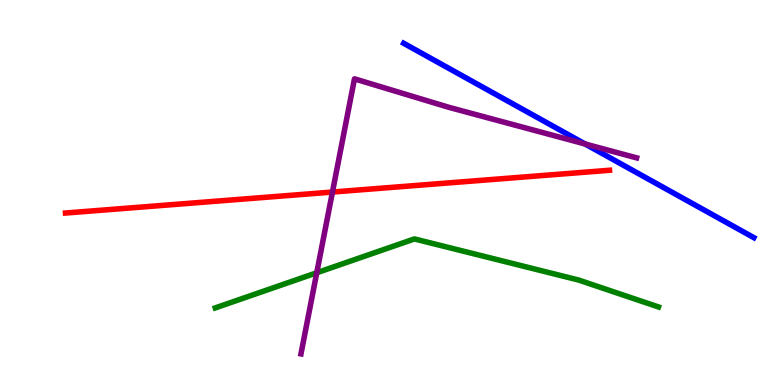[{'lines': ['blue', 'red'], 'intersections': []}, {'lines': ['green', 'red'], 'intersections': []}, {'lines': ['purple', 'red'], 'intersections': [{'x': 4.29, 'y': 5.01}]}, {'lines': ['blue', 'green'], 'intersections': []}, {'lines': ['blue', 'purple'], 'intersections': [{'x': 7.55, 'y': 6.26}]}, {'lines': ['green', 'purple'], 'intersections': [{'x': 4.09, 'y': 2.92}]}]